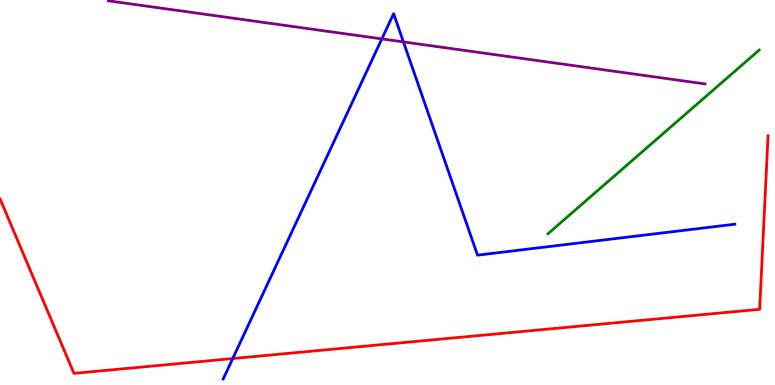[{'lines': ['blue', 'red'], 'intersections': [{'x': 3.0, 'y': 0.687}]}, {'lines': ['green', 'red'], 'intersections': []}, {'lines': ['purple', 'red'], 'intersections': []}, {'lines': ['blue', 'green'], 'intersections': []}, {'lines': ['blue', 'purple'], 'intersections': [{'x': 4.93, 'y': 8.99}, {'x': 5.21, 'y': 8.91}]}, {'lines': ['green', 'purple'], 'intersections': []}]